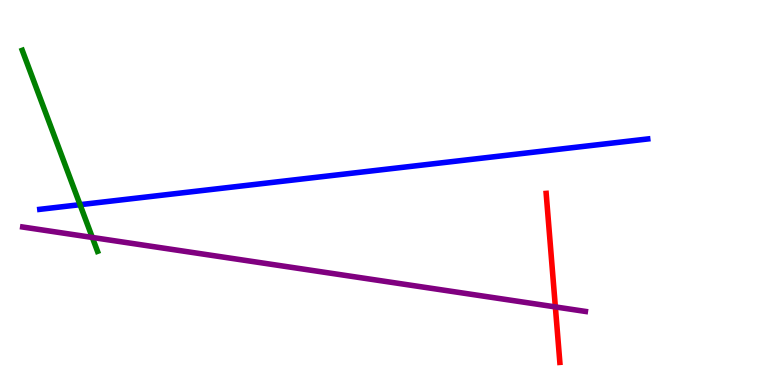[{'lines': ['blue', 'red'], 'intersections': []}, {'lines': ['green', 'red'], 'intersections': []}, {'lines': ['purple', 'red'], 'intersections': [{'x': 7.17, 'y': 2.03}]}, {'lines': ['blue', 'green'], 'intersections': [{'x': 1.03, 'y': 4.68}]}, {'lines': ['blue', 'purple'], 'intersections': []}, {'lines': ['green', 'purple'], 'intersections': [{'x': 1.19, 'y': 3.83}]}]